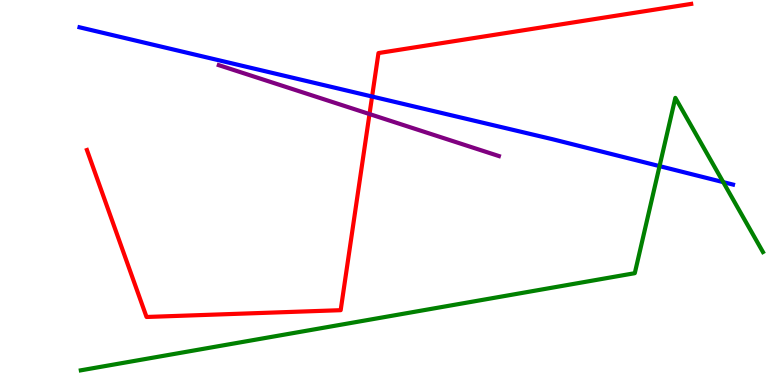[{'lines': ['blue', 'red'], 'intersections': [{'x': 4.8, 'y': 7.49}]}, {'lines': ['green', 'red'], 'intersections': []}, {'lines': ['purple', 'red'], 'intersections': [{'x': 4.77, 'y': 7.04}]}, {'lines': ['blue', 'green'], 'intersections': [{'x': 8.51, 'y': 5.69}, {'x': 9.33, 'y': 5.27}]}, {'lines': ['blue', 'purple'], 'intersections': []}, {'lines': ['green', 'purple'], 'intersections': []}]